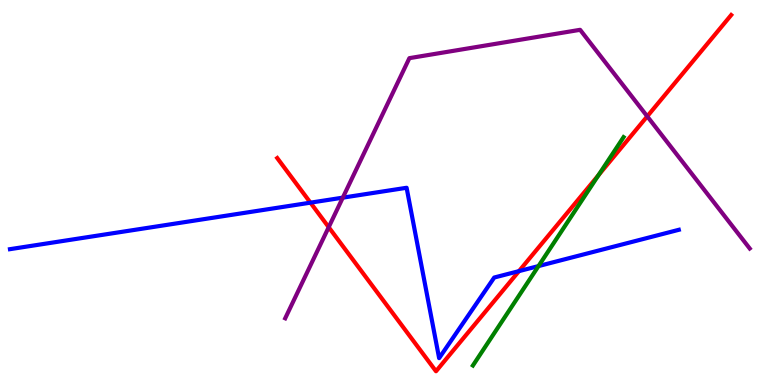[{'lines': ['blue', 'red'], 'intersections': [{'x': 4.01, 'y': 4.74}, {'x': 6.7, 'y': 2.96}]}, {'lines': ['green', 'red'], 'intersections': [{'x': 7.72, 'y': 5.45}]}, {'lines': ['purple', 'red'], 'intersections': [{'x': 4.24, 'y': 4.1}, {'x': 8.35, 'y': 6.98}]}, {'lines': ['blue', 'green'], 'intersections': [{'x': 6.95, 'y': 3.09}]}, {'lines': ['blue', 'purple'], 'intersections': [{'x': 4.42, 'y': 4.87}]}, {'lines': ['green', 'purple'], 'intersections': []}]